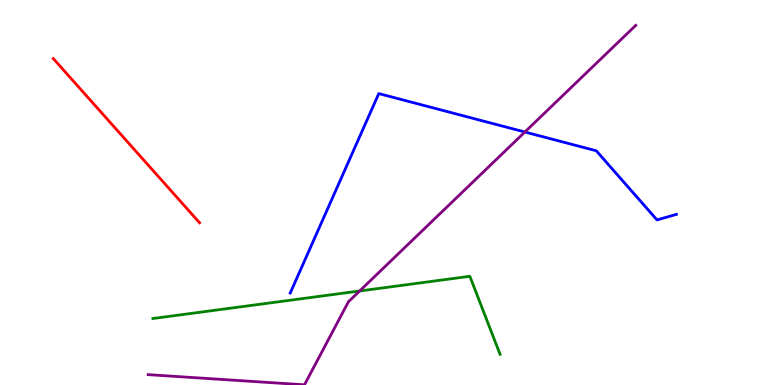[{'lines': ['blue', 'red'], 'intersections': []}, {'lines': ['green', 'red'], 'intersections': []}, {'lines': ['purple', 'red'], 'intersections': []}, {'lines': ['blue', 'green'], 'intersections': []}, {'lines': ['blue', 'purple'], 'intersections': [{'x': 6.77, 'y': 6.57}]}, {'lines': ['green', 'purple'], 'intersections': [{'x': 4.64, 'y': 2.44}]}]